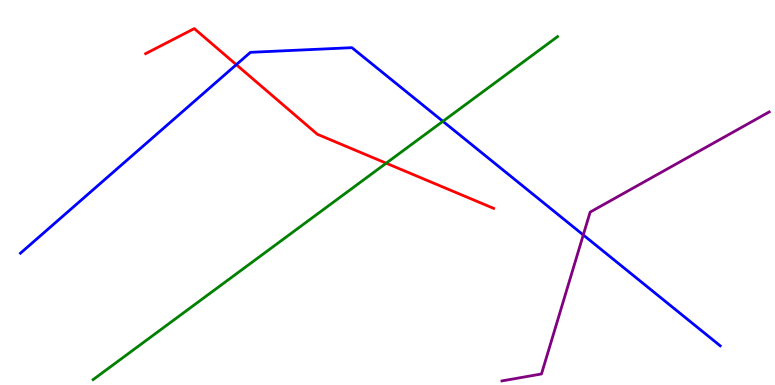[{'lines': ['blue', 'red'], 'intersections': [{'x': 3.05, 'y': 8.32}]}, {'lines': ['green', 'red'], 'intersections': [{'x': 4.98, 'y': 5.76}]}, {'lines': ['purple', 'red'], 'intersections': []}, {'lines': ['blue', 'green'], 'intersections': [{'x': 5.71, 'y': 6.85}]}, {'lines': ['blue', 'purple'], 'intersections': [{'x': 7.53, 'y': 3.9}]}, {'lines': ['green', 'purple'], 'intersections': []}]